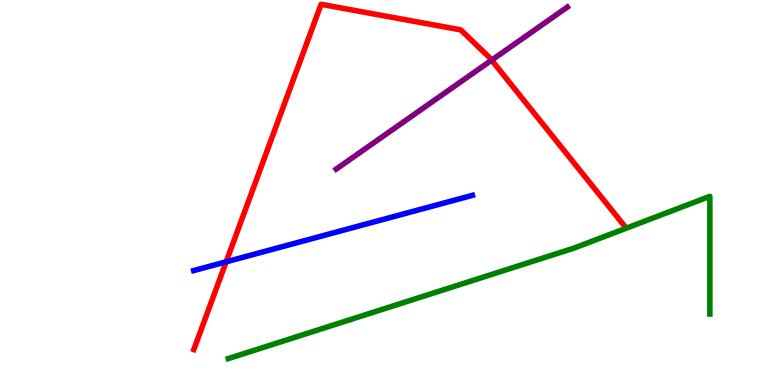[{'lines': ['blue', 'red'], 'intersections': [{'x': 2.92, 'y': 3.2}]}, {'lines': ['green', 'red'], 'intersections': []}, {'lines': ['purple', 'red'], 'intersections': [{'x': 6.34, 'y': 8.44}]}, {'lines': ['blue', 'green'], 'intersections': []}, {'lines': ['blue', 'purple'], 'intersections': []}, {'lines': ['green', 'purple'], 'intersections': []}]